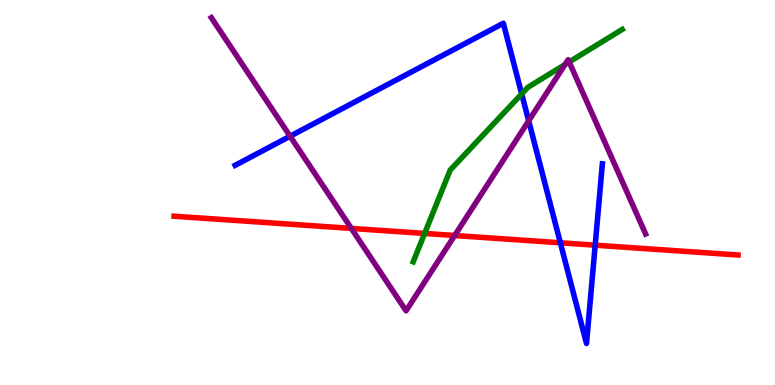[{'lines': ['blue', 'red'], 'intersections': [{'x': 7.23, 'y': 3.69}, {'x': 7.68, 'y': 3.63}]}, {'lines': ['green', 'red'], 'intersections': [{'x': 5.48, 'y': 3.94}]}, {'lines': ['purple', 'red'], 'intersections': [{'x': 4.53, 'y': 4.07}, {'x': 5.87, 'y': 3.88}]}, {'lines': ['blue', 'green'], 'intersections': [{'x': 6.73, 'y': 7.56}]}, {'lines': ['blue', 'purple'], 'intersections': [{'x': 3.74, 'y': 6.46}, {'x': 6.82, 'y': 6.86}]}, {'lines': ['green', 'purple'], 'intersections': [{'x': 7.29, 'y': 8.32}, {'x': 7.34, 'y': 8.39}]}]